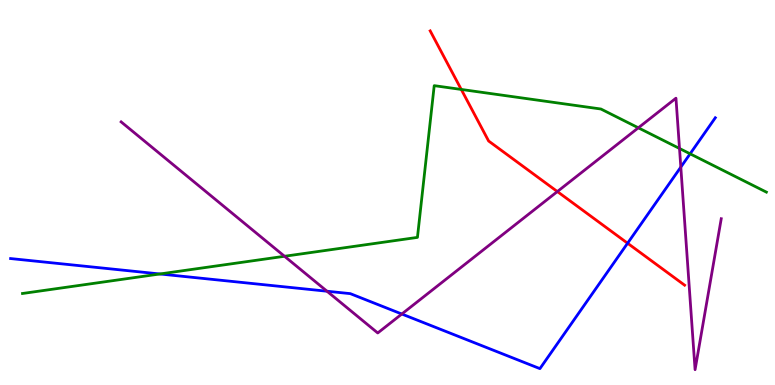[{'lines': ['blue', 'red'], 'intersections': [{'x': 8.1, 'y': 3.68}]}, {'lines': ['green', 'red'], 'intersections': [{'x': 5.95, 'y': 7.68}]}, {'lines': ['purple', 'red'], 'intersections': [{'x': 7.19, 'y': 5.02}]}, {'lines': ['blue', 'green'], 'intersections': [{'x': 2.06, 'y': 2.88}, {'x': 8.9, 'y': 6.0}]}, {'lines': ['blue', 'purple'], 'intersections': [{'x': 4.22, 'y': 2.44}, {'x': 5.18, 'y': 1.84}, {'x': 8.78, 'y': 5.66}]}, {'lines': ['green', 'purple'], 'intersections': [{'x': 3.67, 'y': 3.34}, {'x': 8.24, 'y': 6.68}, {'x': 8.77, 'y': 6.14}]}]